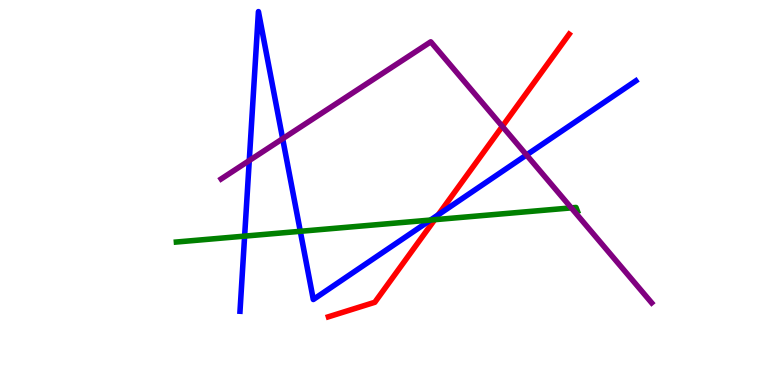[{'lines': ['blue', 'red'], 'intersections': [{'x': 5.65, 'y': 4.42}]}, {'lines': ['green', 'red'], 'intersections': [{'x': 5.61, 'y': 4.29}]}, {'lines': ['purple', 'red'], 'intersections': [{'x': 6.48, 'y': 6.72}]}, {'lines': ['blue', 'green'], 'intersections': [{'x': 3.16, 'y': 3.87}, {'x': 3.87, 'y': 3.99}, {'x': 5.55, 'y': 4.28}]}, {'lines': ['blue', 'purple'], 'intersections': [{'x': 3.22, 'y': 5.83}, {'x': 3.65, 'y': 6.4}, {'x': 6.79, 'y': 5.98}]}, {'lines': ['green', 'purple'], 'intersections': [{'x': 7.37, 'y': 4.6}]}]